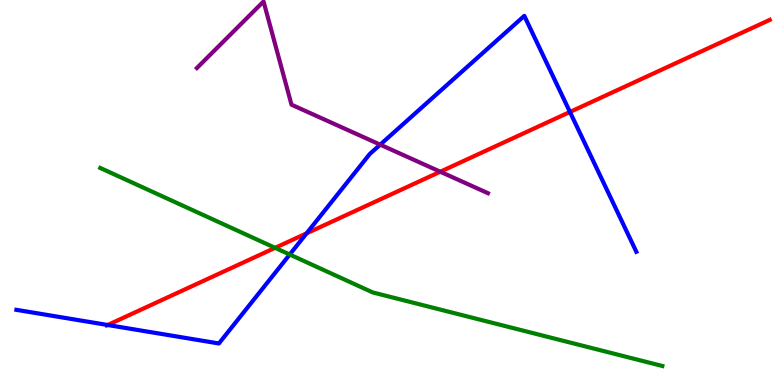[{'lines': ['blue', 'red'], 'intersections': [{'x': 1.39, 'y': 1.56}, {'x': 3.96, 'y': 3.94}, {'x': 7.35, 'y': 7.09}]}, {'lines': ['green', 'red'], 'intersections': [{'x': 3.55, 'y': 3.56}]}, {'lines': ['purple', 'red'], 'intersections': [{'x': 5.68, 'y': 5.54}]}, {'lines': ['blue', 'green'], 'intersections': [{'x': 3.74, 'y': 3.39}]}, {'lines': ['blue', 'purple'], 'intersections': [{'x': 4.91, 'y': 6.24}]}, {'lines': ['green', 'purple'], 'intersections': []}]